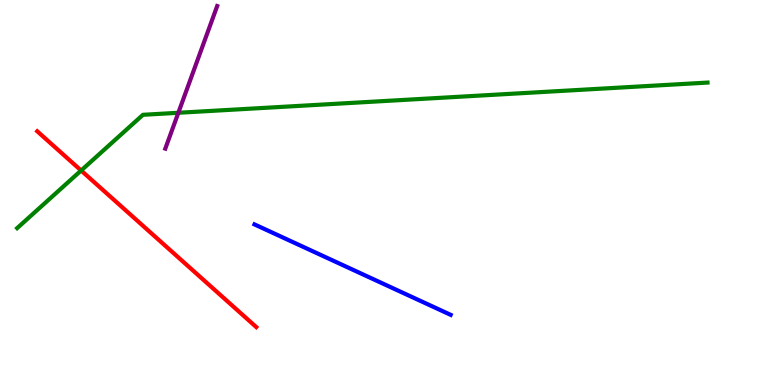[{'lines': ['blue', 'red'], 'intersections': []}, {'lines': ['green', 'red'], 'intersections': [{'x': 1.05, 'y': 5.57}]}, {'lines': ['purple', 'red'], 'intersections': []}, {'lines': ['blue', 'green'], 'intersections': []}, {'lines': ['blue', 'purple'], 'intersections': []}, {'lines': ['green', 'purple'], 'intersections': [{'x': 2.3, 'y': 7.07}]}]